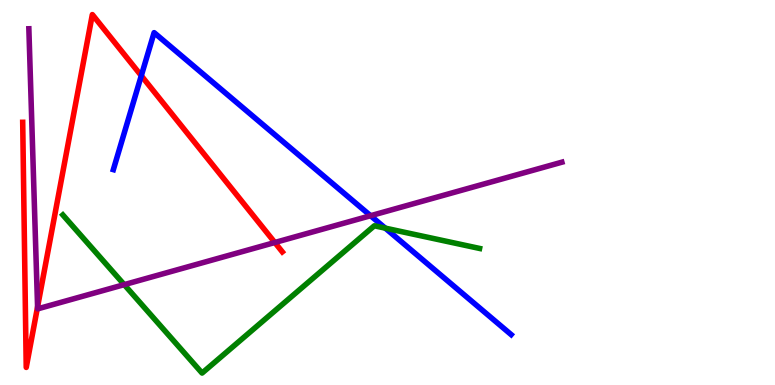[{'lines': ['blue', 'red'], 'intersections': [{'x': 1.82, 'y': 8.03}]}, {'lines': ['green', 'red'], 'intersections': []}, {'lines': ['purple', 'red'], 'intersections': [{'x': 0.485, 'y': 2.03}, {'x': 3.55, 'y': 3.7}]}, {'lines': ['blue', 'green'], 'intersections': [{'x': 4.97, 'y': 4.07}]}, {'lines': ['blue', 'purple'], 'intersections': [{'x': 4.78, 'y': 4.4}]}, {'lines': ['green', 'purple'], 'intersections': [{'x': 1.6, 'y': 2.61}]}]